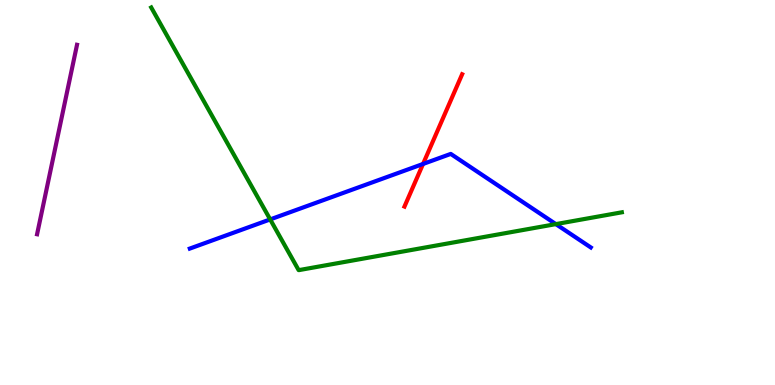[{'lines': ['blue', 'red'], 'intersections': [{'x': 5.46, 'y': 5.74}]}, {'lines': ['green', 'red'], 'intersections': []}, {'lines': ['purple', 'red'], 'intersections': []}, {'lines': ['blue', 'green'], 'intersections': [{'x': 3.49, 'y': 4.3}, {'x': 7.17, 'y': 4.18}]}, {'lines': ['blue', 'purple'], 'intersections': []}, {'lines': ['green', 'purple'], 'intersections': []}]